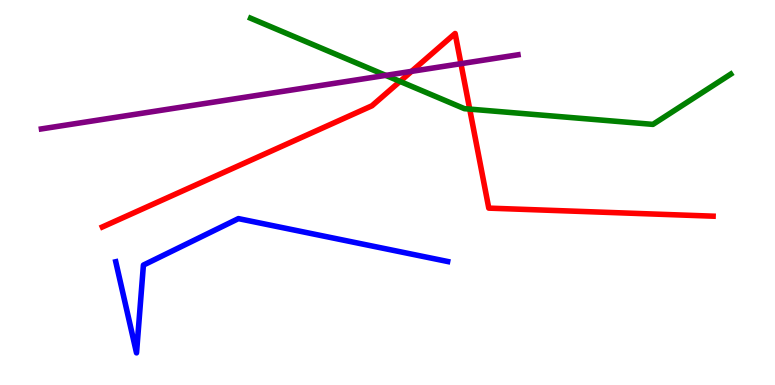[{'lines': ['blue', 'red'], 'intersections': []}, {'lines': ['green', 'red'], 'intersections': [{'x': 5.16, 'y': 7.89}, {'x': 6.06, 'y': 7.17}]}, {'lines': ['purple', 'red'], 'intersections': [{'x': 5.31, 'y': 8.15}, {'x': 5.95, 'y': 8.35}]}, {'lines': ['blue', 'green'], 'intersections': []}, {'lines': ['blue', 'purple'], 'intersections': []}, {'lines': ['green', 'purple'], 'intersections': [{'x': 4.98, 'y': 8.04}]}]